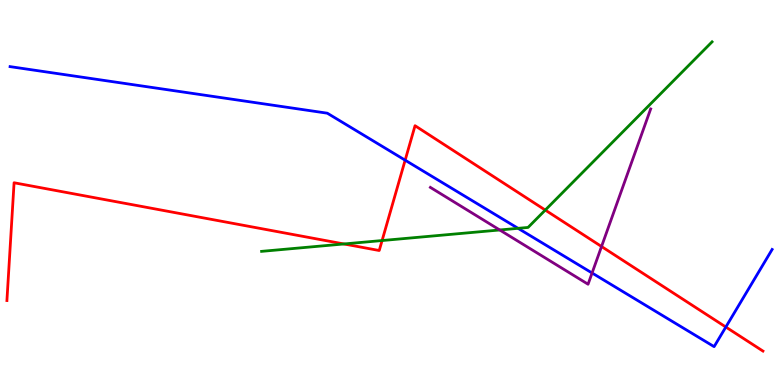[{'lines': ['blue', 'red'], 'intersections': [{'x': 5.23, 'y': 5.84}, {'x': 9.37, 'y': 1.51}]}, {'lines': ['green', 'red'], 'intersections': [{'x': 4.44, 'y': 3.66}, {'x': 4.93, 'y': 3.75}, {'x': 7.04, 'y': 4.54}]}, {'lines': ['purple', 'red'], 'intersections': [{'x': 7.76, 'y': 3.6}]}, {'lines': ['blue', 'green'], 'intersections': [{'x': 6.68, 'y': 4.07}]}, {'lines': ['blue', 'purple'], 'intersections': [{'x': 7.64, 'y': 2.91}]}, {'lines': ['green', 'purple'], 'intersections': [{'x': 6.45, 'y': 4.03}]}]